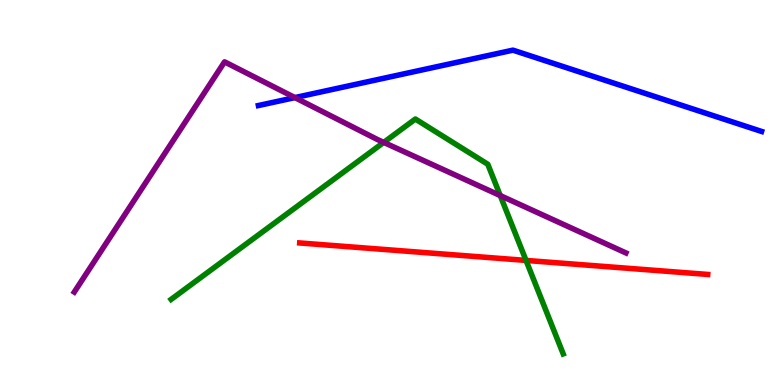[{'lines': ['blue', 'red'], 'intersections': []}, {'lines': ['green', 'red'], 'intersections': [{'x': 6.79, 'y': 3.24}]}, {'lines': ['purple', 'red'], 'intersections': []}, {'lines': ['blue', 'green'], 'intersections': []}, {'lines': ['blue', 'purple'], 'intersections': [{'x': 3.81, 'y': 7.47}]}, {'lines': ['green', 'purple'], 'intersections': [{'x': 4.95, 'y': 6.3}, {'x': 6.45, 'y': 4.92}]}]